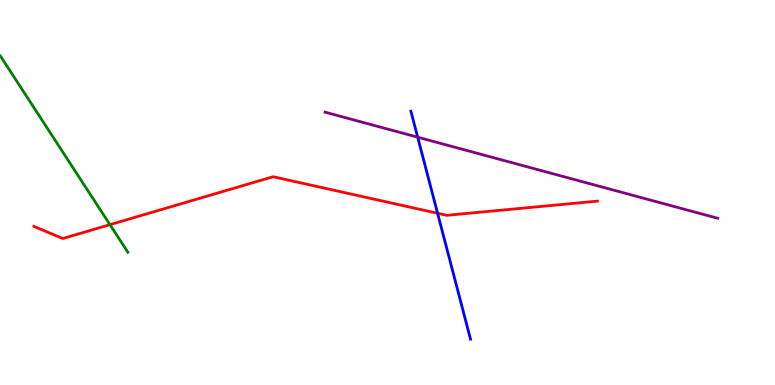[{'lines': ['blue', 'red'], 'intersections': [{'x': 5.65, 'y': 4.46}]}, {'lines': ['green', 'red'], 'intersections': [{'x': 1.42, 'y': 4.16}]}, {'lines': ['purple', 'red'], 'intersections': []}, {'lines': ['blue', 'green'], 'intersections': []}, {'lines': ['blue', 'purple'], 'intersections': [{'x': 5.39, 'y': 6.44}]}, {'lines': ['green', 'purple'], 'intersections': []}]